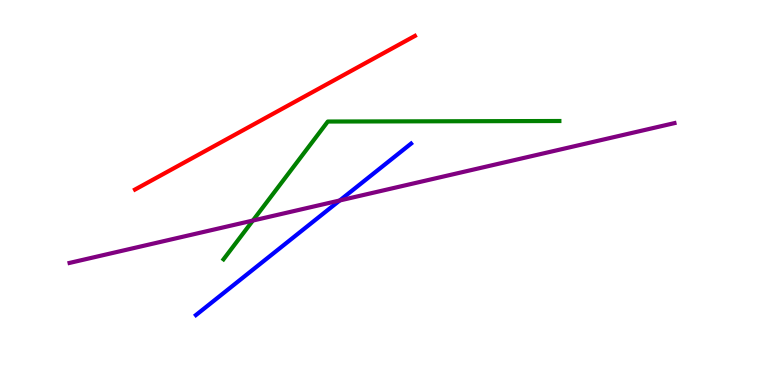[{'lines': ['blue', 'red'], 'intersections': []}, {'lines': ['green', 'red'], 'intersections': []}, {'lines': ['purple', 'red'], 'intersections': []}, {'lines': ['blue', 'green'], 'intersections': []}, {'lines': ['blue', 'purple'], 'intersections': [{'x': 4.38, 'y': 4.79}]}, {'lines': ['green', 'purple'], 'intersections': [{'x': 3.26, 'y': 4.27}]}]